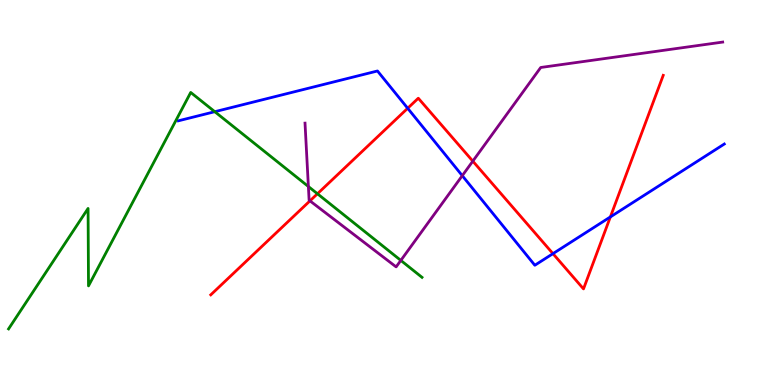[{'lines': ['blue', 'red'], 'intersections': [{'x': 5.26, 'y': 7.19}, {'x': 7.13, 'y': 3.41}, {'x': 7.88, 'y': 4.37}]}, {'lines': ['green', 'red'], 'intersections': [{'x': 4.1, 'y': 4.97}]}, {'lines': ['purple', 'red'], 'intersections': [{'x': 4.0, 'y': 4.78}, {'x': 6.1, 'y': 5.81}]}, {'lines': ['blue', 'green'], 'intersections': [{'x': 2.77, 'y': 7.1}]}, {'lines': ['blue', 'purple'], 'intersections': [{'x': 5.96, 'y': 5.44}]}, {'lines': ['green', 'purple'], 'intersections': [{'x': 3.98, 'y': 5.16}, {'x': 5.17, 'y': 3.24}]}]